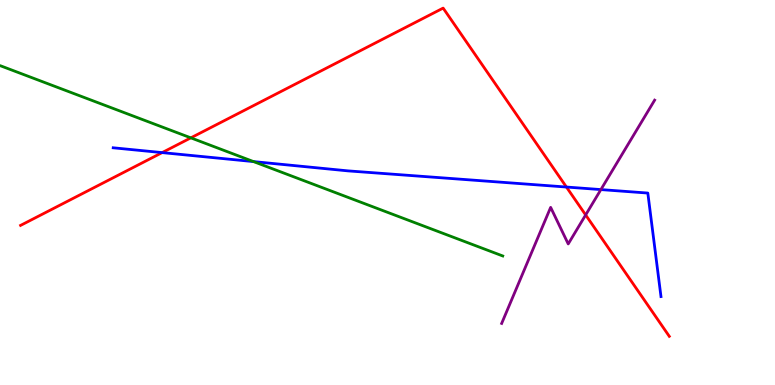[{'lines': ['blue', 'red'], 'intersections': [{'x': 2.09, 'y': 6.04}, {'x': 7.31, 'y': 5.14}]}, {'lines': ['green', 'red'], 'intersections': [{'x': 2.46, 'y': 6.42}]}, {'lines': ['purple', 'red'], 'intersections': [{'x': 7.56, 'y': 4.42}]}, {'lines': ['blue', 'green'], 'intersections': [{'x': 3.27, 'y': 5.8}]}, {'lines': ['blue', 'purple'], 'intersections': [{'x': 7.75, 'y': 5.08}]}, {'lines': ['green', 'purple'], 'intersections': []}]